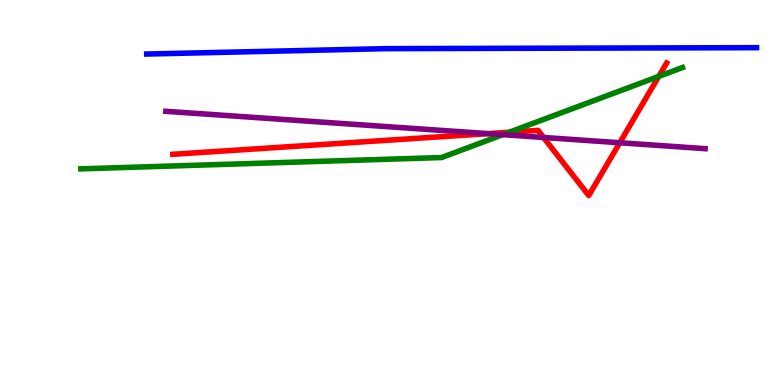[{'lines': ['blue', 'red'], 'intersections': []}, {'lines': ['green', 'red'], 'intersections': [{'x': 6.57, 'y': 6.56}, {'x': 8.5, 'y': 8.02}]}, {'lines': ['purple', 'red'], 'intersections': [{'x': 6.3, 'y': 6.53}, {'x': 7.01, 'y': 6.43}, {'x': 8.0, 'y': 6.29}]}, {'lines': ['blue', 'green'], 'intersections': []}, {'lines': ['blue', 'purple'], 'intersections': []}, {'lines': ['green', 'purple'], 'intersections': [{'x': 6.49, 'y': 6.5}]}]